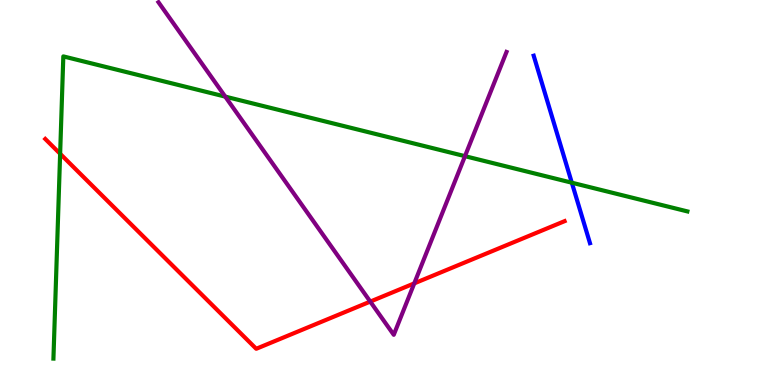[{'lines': ['blue', 'red'], 'intersections': []}, {'lines': ['green', 'red'], 'intersections': [{'x': 0.776, 'y': 6.01}]}, {'lines': ['purple', 'red'], 'intersections': [{'x': 4.78, 'y': 2.17}, {'x': 5.35, 'y': 2.64}]}, {'lines': ['blue', 'green'], 'intersections': [{'x': 7.38, 'y': 5.25}]}, {'lines': ['blue', 'purple'], 'intersections': []}, {'lines': ['green', 'purple'], 'intersections': [{'x': 2.91, 'y': 7.49}, {'x': 6.0, 'y': 5.94}]}]